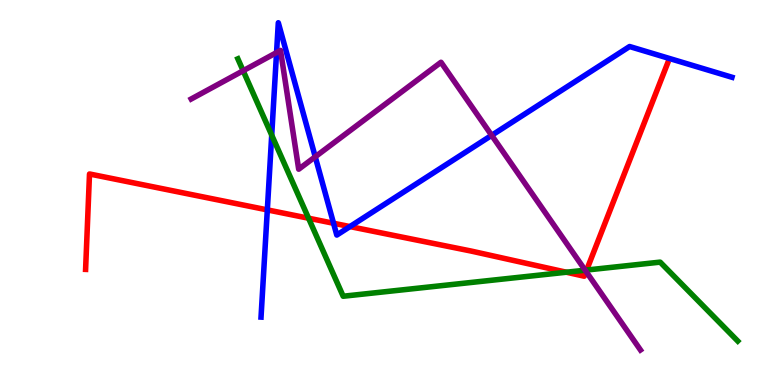[{'lines': ['blue', 'red'], 'intersections': [{'x': 3.45, 'y': 4.55}, {'x': 4.3, 'y': 4.2}, {'x': 4.52, 'y': 4.11}]}, {'lines': ['green', 'red'], 'intersections': [{'x': 3.98, 'y': 4.33}, {'x': 7.31, 'y': 2.93}, {'x': 7.57, 'y': 2.99}]}, {'lines': ['purple', 'red'], 'intersections': [{'x': 7.56, 'y': 2.95}]}, {'lines': ['blue', 'green'], 'intersections': [{'x': 3.51, 'y': 6.49}]}, {'lines': ['blue', 'purple'], 'intersections': [{'x': 3.57, 'y': 8.63}, {'x': 4.07, 'y': 5.93}, {'x': 6.34, 'y': 6.48}]}, {'lines': ['green', 'purple'], 'intersections': [{'x': 3.14, 'y': 8.16}, {'x': 7.55, 'y': 2.98}]}]